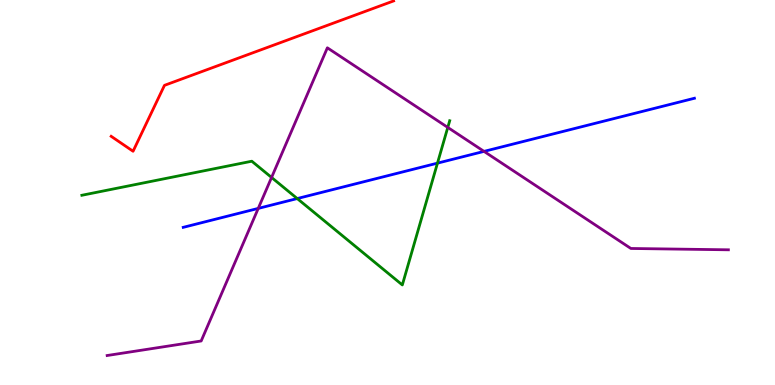[{'lines': ['blue', 'red'], 'intersections': []}, {'lines': ['green', 'red'], 'intersections': []}, {'lines': ['purple', 'red'], 'intersections': []}, {'lines': ['blue', 'green'], 'intersections': [{'x': 3.84, 'y': 4.84}, {'x': 5.64, 'y': 5.76}]}, {'lines': ['blue', 'purple'], 'intersections': [{'x': 3.33, 'y': 4.59}, {'x': 6.25, 'y': 6.07}]}, {'lines': ['green', 'purple'], 'intersections': [{'x': 3.5, 'y': 5.39}, {'x': 5.78, 'y': 6.69}]}]